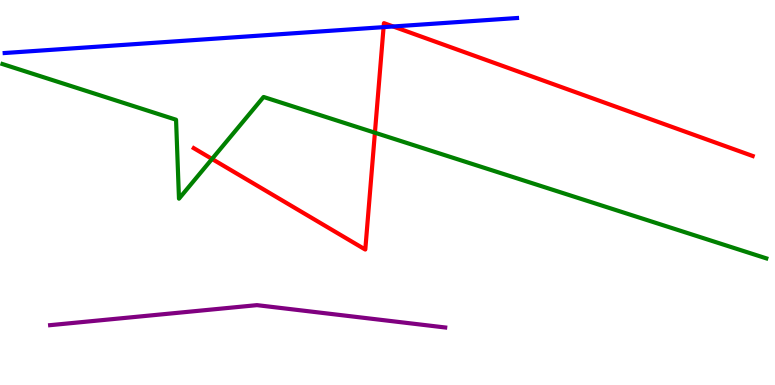[{'lines': ['blue', 'red'], 'intersections': [{'x': 4.95, 'y': 9.3}, {'x': 5.07, 'y': 9.31}]}, {'lines': ['green', 'red'], 'intersections': [{'x': 2.74, 'y': 5.87}, {'x': 4.84, 'y': 6.55}]}, {'lines': ['purple', 'red'], 'intersections': []}, {'lines': ['blue', 'green'], 'intersections': []}, {'lines': ['blue', 'purple'], 'intersections': []}, {'lines': ['green', 'purple'], 'intersections': []}]